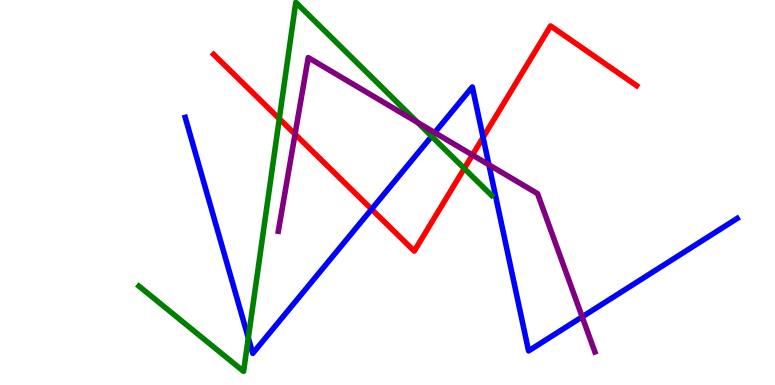[{'lines': ['blue', 'red'], 'intersections': [{'x': 4.79, 'y': 4.57}, {'x': 6.23, 'y': 6.43}]}, {'lines': ['green', 'red'], 'intersections': [{'x': 3.6, 'y': 6.92}, {'x': 5.99, 'y': 5.62}]}, {'lines': ['purple', 'red'], 'intersections': [{'x': 3.81, 'y': 6.51}, {'x': 6.1, 'y': 5.97}]}, {'lines': ['blue', 'green'], 'intersections': [{'x': 3.2, 'y': 1.22}, {'x': 5.57, 'y': 6.46}]}, {'lines': ['blue', 'purple'], 'intersections': [{'x': 5.61, 'y': 6.56}, {'x': 6.31, 'y': 5.72}, {'x': 7.51, 'y': 1.77}]}, {'lines': ['green', 'purple'], 'intersections': [{'x': 5.39, 'y': 6.82}]}]